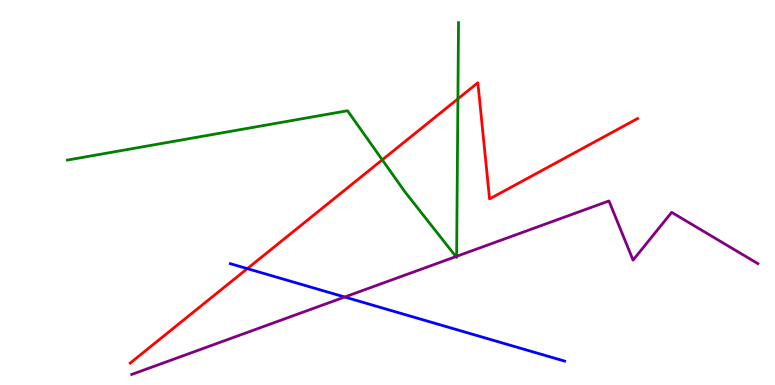[{'lines': ['blue', 'red'], 'intersections': [{'x': 3.19, 'y': 3.02}]}, {'lines': ['green', 'red'], 'intersections': [{'x': 4.93, 'y': 5.85}, {'x': 5.91, 'y': 7.43}]}, {'lines': ['purple', 'red'], 'intersections': []}, {'lines': ['blue', 'green'], 'intersections': []}, {'lines': ['blue', 'purple'], 'intersections': [{'x': 4.45, 'y': 2.29}]}, {'lines': ['green', 'purple'], 'intersections': [{'x': 5.88, 'y': 3.34}, {'x': 5.89, 'y': 3.34}]}]